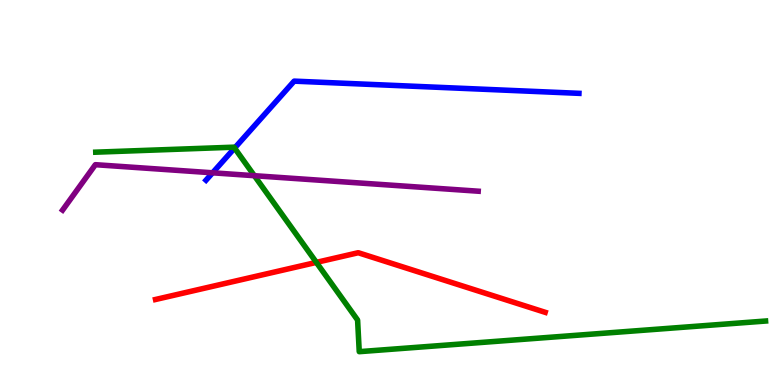[{'lines': ['blue', 'red'], 'intersections': []}, {'lines': ['green', 'red'], 'intersections': [{'x': 4.08, 'y': 3.18}]}, {'lines': ['purple', 'red'], 'intersections': []}, {'lines': ['blue', 'green'], 'intersections': [{'x': 3.03, 'y': 6.15}]}, {'lines': ['blue', 'purple'], 'intersections': [{'x': 2.74, 'y': 5.51}]}, {'lines': ['green', 'purple'], 'intersections': [{'x': 3.28, 'y': 5.44}]}]